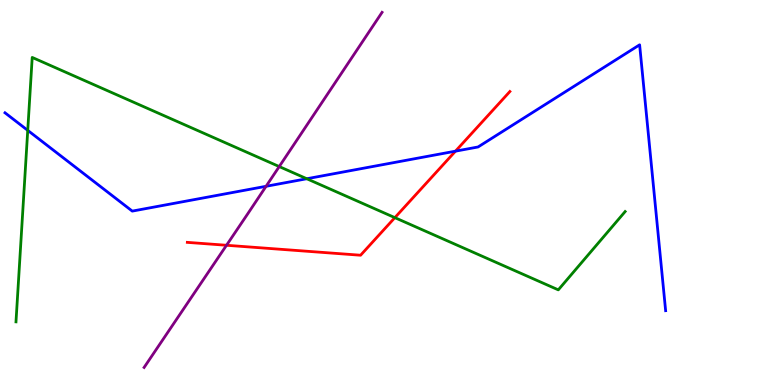[{'lines': ['blue', 'red'], 'intersections': [{'x': 5.88, 'y': 6.07}]}, {'lines': ['green', 'red'], 'intersections': [{'x': 5.09, 'y': 4.35}]}, {'lines': ['purple', 'red'], 'intersections': [{'x': 2.92, 'y': 3.63}]}, {'lines': ['blue', 'green'], 'intersections': [{'x': 0.358, 'y': 6.61}, {'x': 3.96, 'y': 5.36}]}, {'lines': ['blue', 'purple'], 'intersections': [{'x': 3.43, 'y': 5.16}]}, {'lines': ['green', 'purple'], 'intersections': [{'x': 3.6, 'y': 5.67}]}]